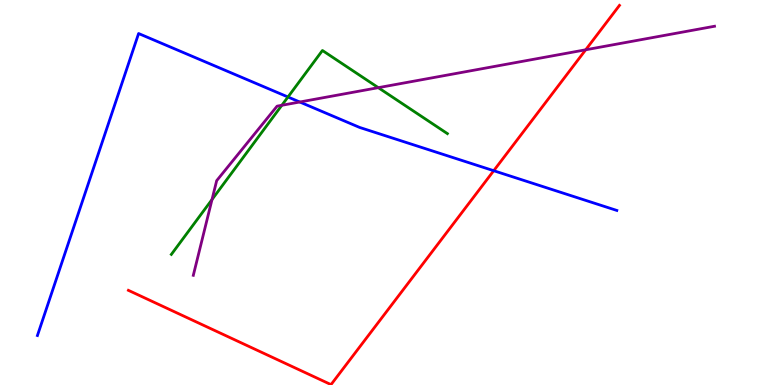[{'lines': ['blue', 'red'], 'intersections': [{'x': 6.37, 'y': 5.57}]}, {'lines': ['green', 'red'], 'intersections': []}, {'lines': ['purple', 'red'], 'intersections': [{'x': 7.56, 'y': 8.71}]}, {'lines': ['blue', 'green'], 'intersections': [{'x': 3.72, 'y': 7.48}]}, {'lines': ['blue', 'purple'], 'intersections': [{'x': 3.87, 'y': 7.35}]}, {'lines': ['green', 'purple'], 'intersections': [{'x': 2.74, 'y': 4.82}, {'x': 3.64, 'y': 7.27}, {'x': 4.88, 'y': 7.72}]}]